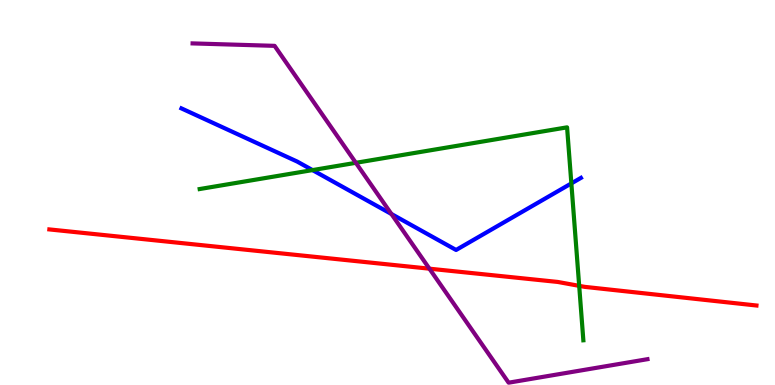[{'lines': ['blue', 'red'], 'intersections': []}, {'lines': ['green', 'red'], 'intersections': [{'x': 7.47, 'y': 2.58}]}, {'lines': ['purple', 'red'], 'intersections': [{'x': 5.54, 'y': 3.02}]}, {'lines': ['blue', 'green'], 'intersections': [{'x': 4.03, 'y': 5.58}, {'x': 7.37, 'y': 5.24}]}, {'lines': ['blue', 'purple'], 'intersections': [{'x': 5.05, 'y': 4.44}]}, {'lines': ['green', 'purple'], 'intersections': [{'x': 4.59, 'y': 5.77}]}]